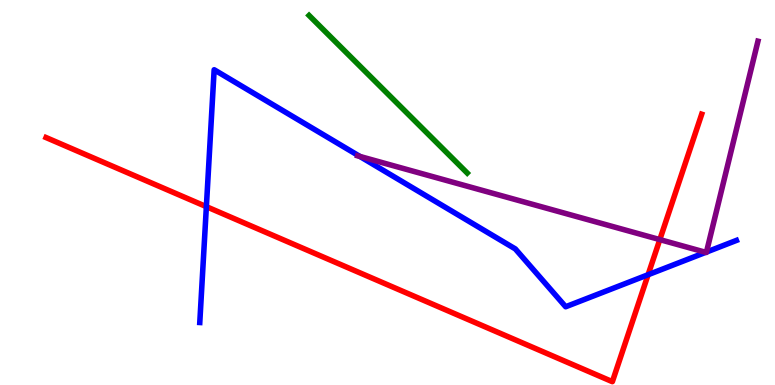[{'lines': ['blue', 'red'], 'intersections': [{'x': 2.66, 'y': 4.63}, {'x': 8.36, 'y': 2.86}]}, {'lines': ['green', 'red'], 'intersections': []}, {'lines': ['purple', 'red'], 'intersections': [{'x': 8.51, 'y': 3.78}]}, {'lines': ['blue', 'green'], 'intersections': []}, {'lines': ['blue', 'purple'], 'intersections': [{'x': 4.64, 'y': 5.94}, {'x': 9.11, 'y': 3.45}, {'x': 9.12, 'y': 3.45}]}, {'lines': ['green', 'purple'], 'intersections': []}]